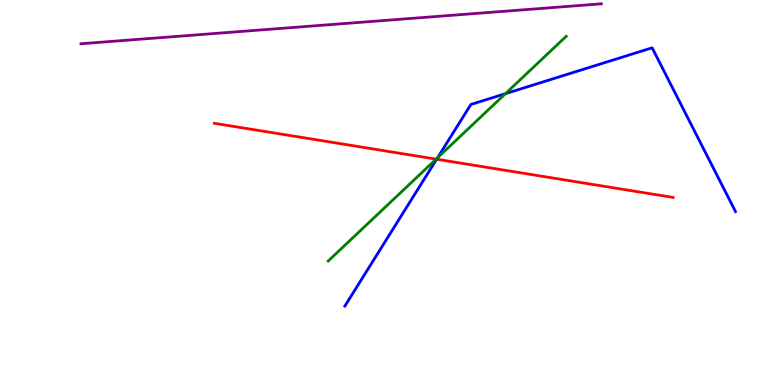[{'lines': ['blue', 'red'], 'intersections': [{'x': 5.63, 'y': 5.86}]}, {'lines': ['green', 'red'], 'intersections': [{'x': 5.63, 'y': 5.87}]}, {'lines': ['purple', 'red'], 'intersections': []}, {'lines': ['blue', 'green'], 'intersections': [{'x': 5.65, 'y': 5.9}, {'x': 6.52, 'y': 7.57}]}, {'lines': ['blue', 'purple'], 'intersections': []}, {'lines': ['green', 'purple'], 'intersections': []}]